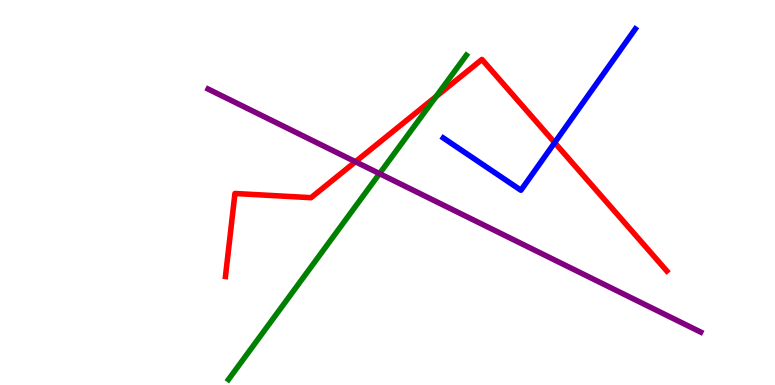[{'lines': ['blue', 'red'], 'intersections': [{'x': 7.16, 'y': 6.29}]}, {'lines': ['green', 'red'], 'intersections': [{'x': 5.63, 'y': 7.49}]}, {'lines': ['purple', 'red'], 'intersections': [{'x': 4.59, 'y': 5.8}]}, {'lines': ['blue', 'green'], 'intersections': []}, {'lines': ['blue', 'purple'], 'intersections': []}, {'lines': ['green', 'purple'], 'intersections': [{'x': 4.9, 'y': 5.49}]}]